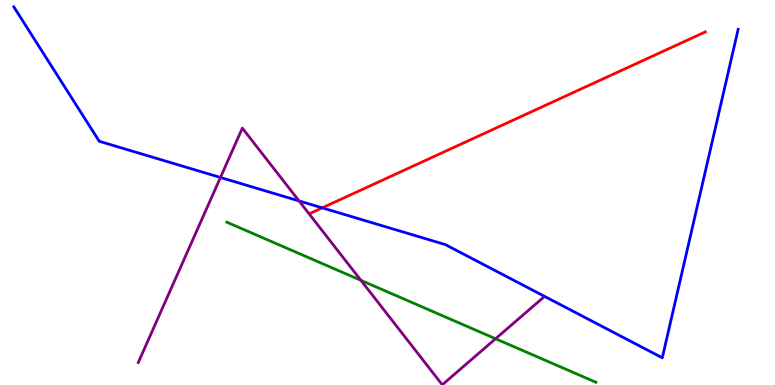[{'lines': ['blue', 'red'], 'intersections': [{'x': 4.16, 'y': 4.6}]}, {'lines': ['green', 'red'], 'intersections': []}, {'lines': ['purple', 'red'], 'intersections': []}, {'lines': ['blue', 'green'], 'intersections': []}, {'lines': ['blue', 'purple'], 'intersections': [{'x': 2.84, 'y': 5.39}, {'x': 3.86, 'y': 4.78}]}, {'lines': ['green', 'purple'], 'intersections': [{'x': 4.66, 'y': 2.72}, {'x': 6.39, 'y': 1.2}]}]